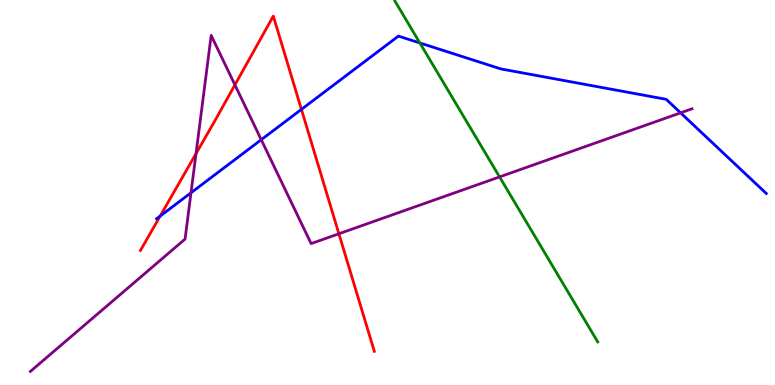[{'lines': ['blue', 'red'], 'intersections': [{'x': 2.07, 'y': 4.39}, {'x': 3.89, 'y': 7.16}]}, {'lines': ['green', 'red'], 'intersections': []}, {'lines': ['purple', 'red'], 'intersections': [{'x': 2.53, 'y': 6.01}, {'x': 3.03, 'y': 7.8}, {'x': 4.37, 'y': 3.93}]}, {'lines': ['blue', 'green'], 'intersections': [{'x': 5.42, 'y': 8.88}]}, {'lines': ['blue', 'purple'], 'intersections': [{'x': 2.46, 'y': 4.99}, {'x': 3.37, 'y': 6.37}, {'x': 8.78, 'y': 7.07}]}, {'lines': ['green', 'purple'], 'intersections': [{'x': 6.45, 'y': 5.4}]}]